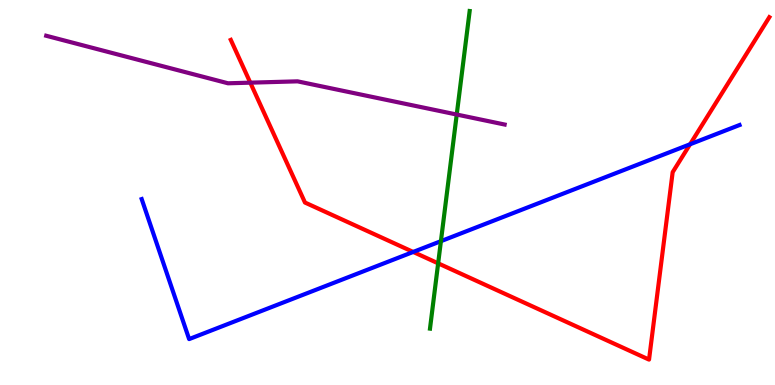[{'lines': ['blue', 'red'], 'intersections': [{'x': 5.33, 'y': 3.46}, {'x': 8.9, 'y': 6.25}]}, {'lines': ['green', 'red'], 'intersections': [{'x': 5.65, 'y': 3.16}]}, {'lines': ['purple', 'red'], 'intersections': [{'x': 3.23, 'y': 7.85}]}, {'lines': ['blue', 'green'], 'intersections': [{'x': 5.69, 'y': 3.74}]}, {'lines': ['blue', 'purple'], 'intersections': []}, {'lines': ['green', 'purple'], 'intersections': [{'x': 5.89, 'y': 7.02}]}]